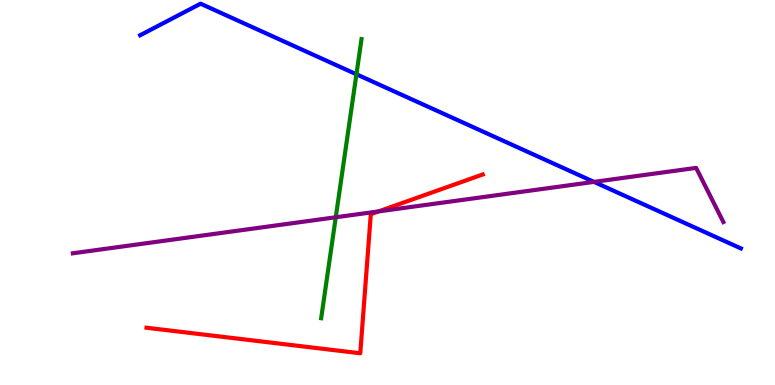[{'lines': ['blue', 'red'], 'intersections': []}, {'lines': ['green', 'red'], 'intersections': []}, {'lines': ['purple', 'red'], 'intersections': [{'x': 4.89, 'y': 4.51}]}, {'lines': ['blue', 'green'], 'intersections': [{'x': 4.6, 'y': 8.07}]}, {'lines': ['blue', 'purple'], 'intersections': [{'x': 7.66, 'y': 5.28}]}, {'lines': ['green', 'purple'], 'intersections': [{'x': 4.33, 'y': 4.36}]}]